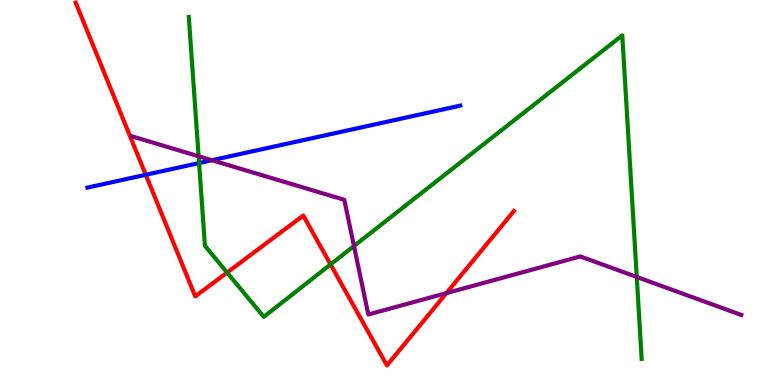[{'lines': ['blue', 'red'], 'intersections': [{'x': 1.88, 'y': 5.46}]}, {'lines': ['green', 'red'], 'intersections': [{'x': 2.93, 'y': 2.92}, {'x': 4.27, 'y': 3.13}]}, {'lines': ['purple', 'red'], 'intersections': [{'x': 5.76, 'y': 2.39}]}, {'lines': ['blue', 'green'], 'intersections': [{'x': 2.57, 'y': 5.76}]}, {'lines': ['blue', 'purple'], 'intersections': [{'x': 2.73, 'y': 5.84}]}, {'lines': ['green', 'purple'], 'intersections': [{'x': 2.56, 'y': 5.94}, {'x': 4.57, 'y': 3.61}, {'x': 8.22, 'y': 2.81}]}]